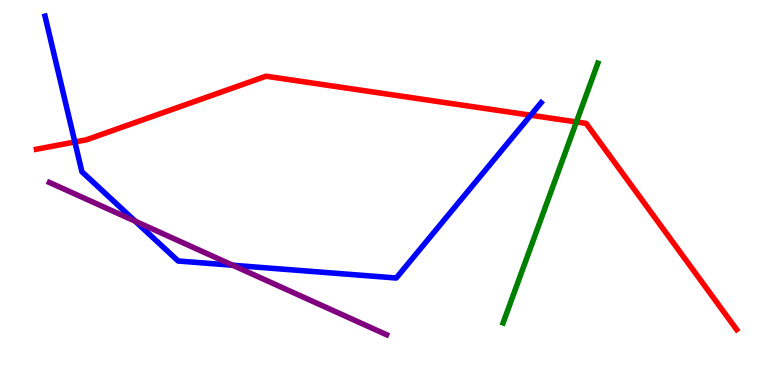[{'lines': ['blue', 'red'], 'intersections': [{'x': 0.966, 'y': 6.31}, {'x': 6.85, 'y': 7.01}]}, {'lines': ['green', 'red'], 'intersections': [{'x': 7.44, 'y': 6.83}]}, {'lines': ['purple', 'red'], 'intersections': []}, {'lines': ['blue', 'green'], 'intersections': []}, {'lines': ['blue', 'purple'], 'intersections': [{'x': 1.75, 'y': 4.25}, {'x': 3.0, 'y': 3.11}]}, {'lines': ['green', 'purple'], 'intersections': []}]